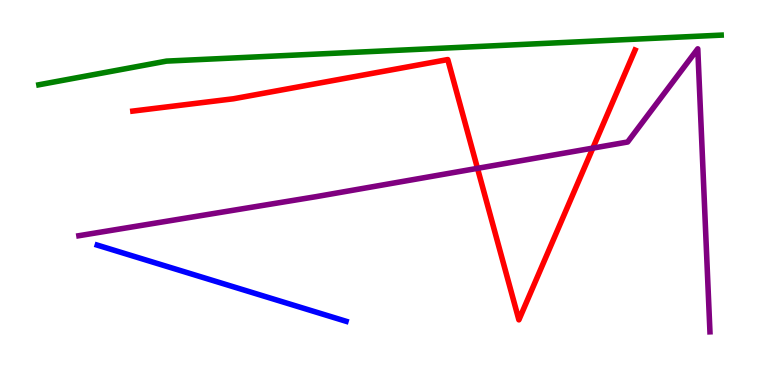[{'lines': ['blue', 'red'], 'intersections': []}, {'lines': ['green', 'red'], 'intersections': []}, {'lines': ['purple', 'red'], 'intersections': [{'x': 6.16, 'y': 5.63}, {'x': 7.65, 'y': 6.15}]}, {'lines': ['blue', 'green'], 'intersections': []}, {'lines': ['blue', 'purple'], 'intersections': []}, {'lines': ['green', 'purple'], 'intersections': []}]